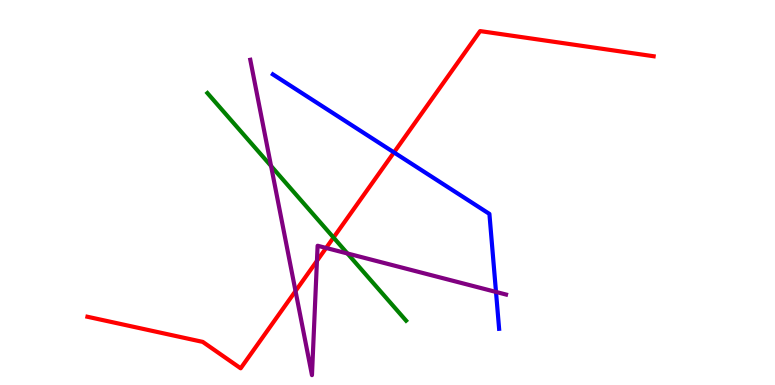[{'lines': ['blue', 'red'], 'intersections': [{'x': 5.08, 'y': 6.04}]}, {'lines': ['green', 'red'], 'intersections': [{'x': 4.3, 'y': 3.83}]}, {'lines': ['purple', 'red'], 'intersections': [{'x': 3.81, 'y': 2.44}, {'x': 4.09, 'y': 3.22}, {'x': 4.21, 'y': 3.56}]}, {'lines': ['blue', 'green'], 'intersections': []}, {'lines': ['blue', 'purple'], 'intersections': [{'x': 6.4, 'y': 2.42}]}, {'lines': ['green', 'purple'], 'intersections': [{'x': 3.5, 'y': 5.69}, {'x': 4.48, 'y': 3.42}]}]